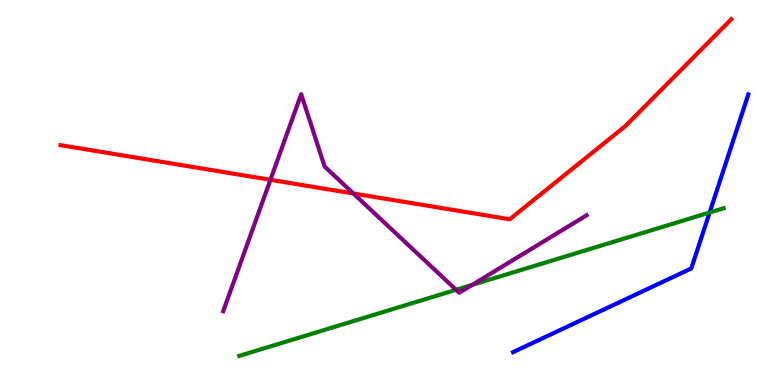[{'lines': ['blue', 'red'], 'intersections': []}, {'lines': ['green', 'red'], 'intersections': []}, {'lines': ['purple', 'red'], 'intersections': [{'x': 3.49, 'y': 5.33}, {'x': 4.56, 'y': 4.97}]}, {'lines': ['blue', 'green'], 'intersections': [{'x': 9.16, 'y': 4.48}]}, {'lines': ['blue', 'purple'], 'intersections': []}, {'lines': ['green', 'purple'], 'intersections': [{'x': 5.89, 'y': 2.47}, {'x': 6.09, 'y': 2.6}]}]